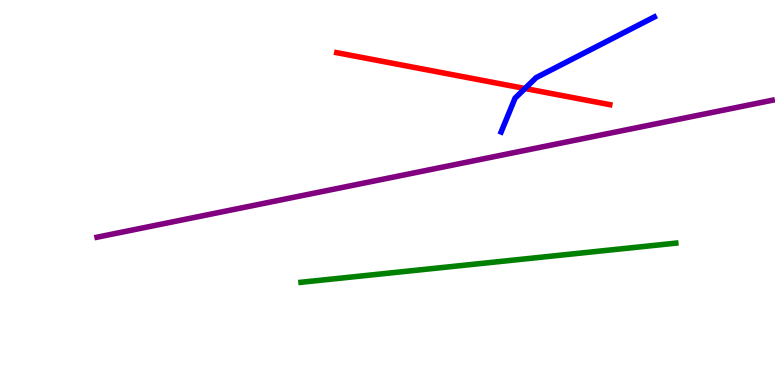[{'lines': ['blue', 'red'], 'intersections': [{'x': 6.77, 'y': 7.7}]}, {'lines': ['green', 'red'], 'intersections': []}, {'lines': ['purple', 'red'], 'intersections': []}, {'lines': ['blue', 'green'], 'intersections': []}, {'lines': ['blue', 'purple'], 'intersections': []}, {'lines': ['green', 'purple'], 'intersections': []}]